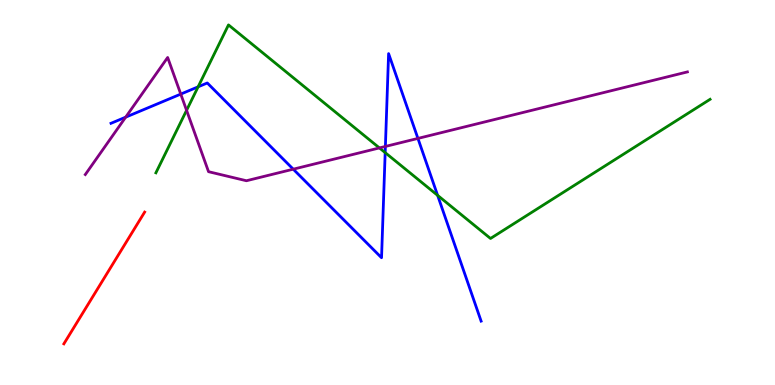[{'lines': ['blue', 'red'], 'intersections': []}, {'lines': ['green', 'red'], 'intersections': []}, {'lines': ['purple', 'red'], 'intersections': []}, {'lines': ['blue', 'green'], 'intersections': [{'x': 2.56, 'y': 7.74}, {'x': 4.97, 'y': 6.04}, {'x': 5.65, 'y': 4.93}]}, {'lines': ['blue', 'purple'], 'intersections': [{'x': 1.62, 'y': 6.96}, {'x': 2.33, 'y': 7.56}, {'x': 3.78, 'y': 5.61}, {'x': 4.97, 'y': 6.2}, {'x': 5.39, 'y': 6.4}]}, {'lines': ['green', 'purple'], 'intersections': [{'x': 2.41, 'y': 7.13}, {'x': 4.9, 'y': 6.16}]}]